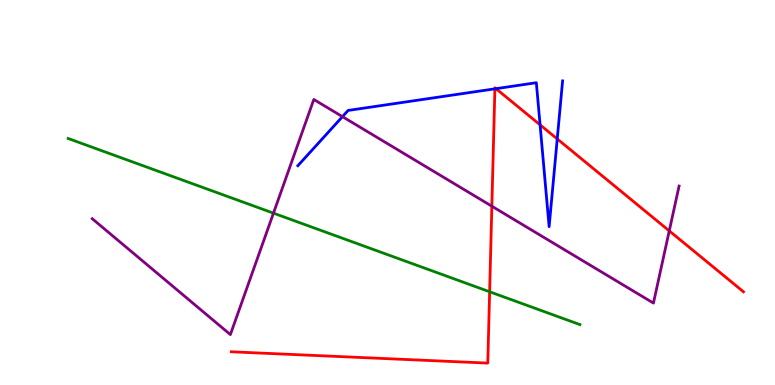[{'lines': ['blue', 'red'], 'intersections': [{'x': 6.39, 'y': 7.69}, {'x': 6.4, 'y': 7.7}, {'x': 6.97, 'y': 6.76}, {'x': 7.19, 'y': 6.39}]}, {'lines': ['green', 'red'], 'intersections': [{'x': 6.32, 'y': 2.42}]}, {'lines': ['purple', 'red'], 'intersections': [{'x': 6.35, 'y': 4.64}, {'x': 8.64, 'y': 4.0}]}, {'lines': ['blue', 'green'], 'intersections': []}, {'lines': ['blue', 'purple'], 'intersections': [{'x': 4.42, 'y': 6.97}]}, {'lines': ['green', 'purple'], 'intersections': [{'x': 3.53, 'y': 4.46}]}]